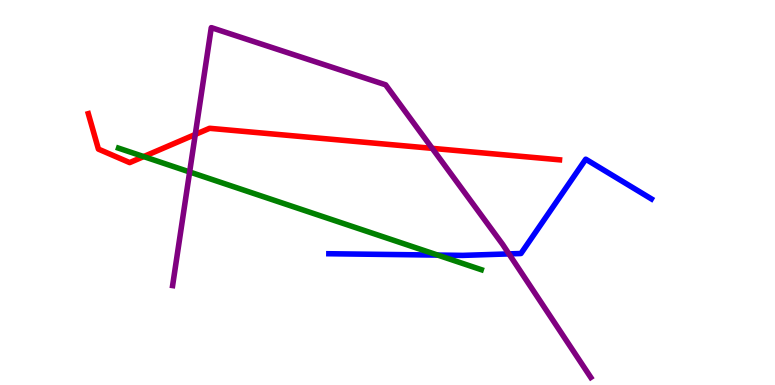[{'lines': ['blue', 'red'], 'intersections': []}, {'lines': ['green', 'red'], 'intersections': [{'x': 1.85, 'y': 5.93}]}, {'lines': ['purple', 'red'], 'intersections': [{'x': 2.52, 'y': 6.51}, {'x': 5.58, 'y': 6.15}]}, {'lines': ['blue', 'green'], 'intersections': [{'x': 5.65, 'y': 3.37}]}, {'lines': ['blue', 'purple'], 'intersections': [{'x': 6.57, 'y': 3.41}]}, {'lines': ['green', 'purple'], 'intersections': [{'x': 2.45, 'y': 5.53}]}]